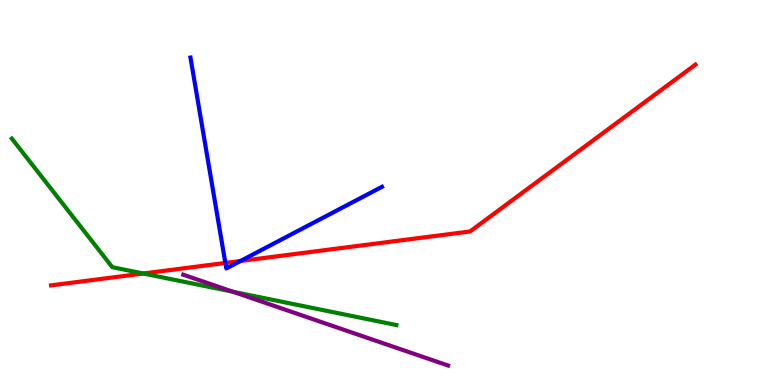[{'lines': ['blue', 'red'], 'intersections': [{'x': 2.91, 'y': 3.17}, {'x': 3.1, 'y': 3.22}]}, {'lines': ['green', 'red'], 'intersections': [{'x': 1.85, 'y': 2.9}]}, {'lines': ['purple', 'red'], 'intersections': []}, {'lines': ['blue', 'green'], 'intersections': []}, {'lines': ['blue', 'purple'], 'intersections': []}, {'lines': ['green', 'purple'], 'intersections': [{'x': 3.01, 'y': 2.42}]}]